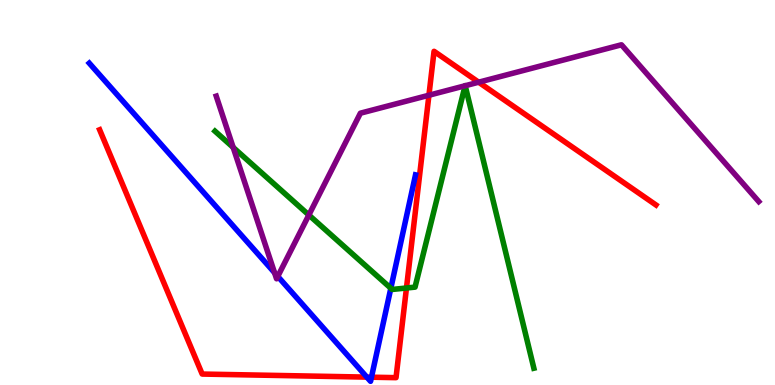[{'lines': ['blue', 'red'], 'intersections': [{'x': 4.73, 'y': 0.205}, {'x': 4.79, 'y': 0.203}]}, {'lines': ['green', 'red'], 'intersections': [{'x': 5.24, 'y': 2.52}]}, {'lines': ['purple', 'red'], 'intersections': [{'x': 5.53, 'y': 7.53}, {'x': 6.18, 'y': 7.86}]}, {'lines': ['blue', 'green'], 'intersections': [{'x': 5.04, 'y': 2.51}]}, {'lines': ['blue', 'purple'], 'intersections': [{'x': 3.54, 'y': 2.92}, {'x': 3.58, 'y': 2.82}]}, {'lines': ['green', 'purple'], 'intersections': [{'x': 3.01, 'y': 6.17}, {'x': 3.99, 'y': 4.42}, {'x': 6.0, 'y': 7.77}, {'x': 6.0, 'y': 7.77}]}]